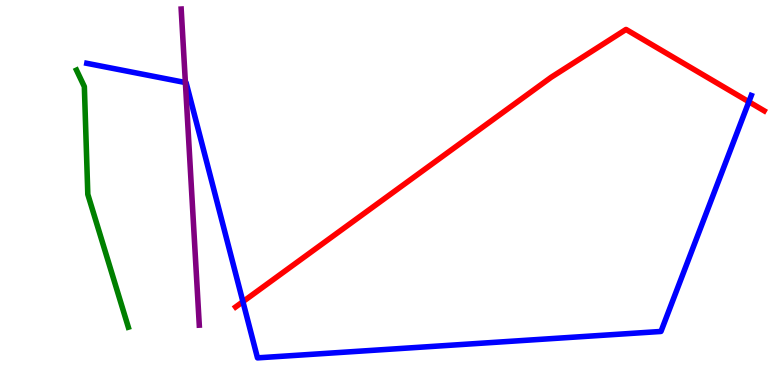[{'lines': ['blue', 'red'], 'intersections': [{'x': 3.13, 'y': 2.16}, {'x': 9.66, 'y': 7.36}]}, {'lines': ['green', 'red'], 'intersections': []}, {'lines': ['purple', 'red'], 'intersections': []}, {'lines': ['blue', 'green'], 'intersections': []}, {'lines': ['blue', 'purple'], 'intersections': [{'x': 2.39, 'y': 7.86}]}, {'lines': ['green', 'purple'], 'intersections': []}]